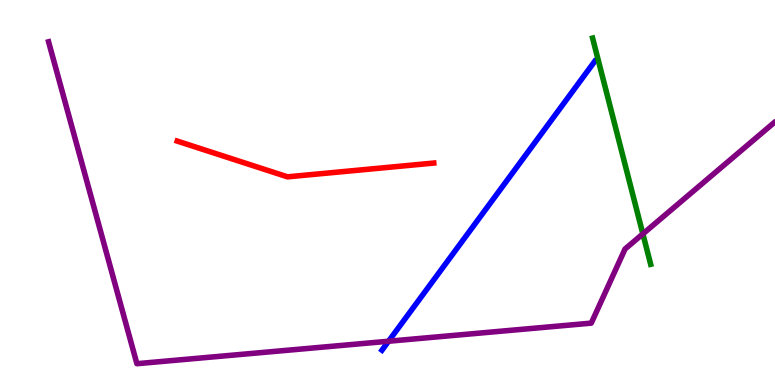[{'lines': ['blue', 'red'], 'intersections': []}, {'lines': ['green', 'red'], 'intersections': []}, {'lines': ['purple', 'red'], 'intersections': []}, {'lines': ['blue', 'green'], 'intersections': []}, {'lines': ['blue', 'purple'], 'intersections': [{'x': 5.01, 'y': 1.14}]}, {'lines': ['green', 'purple'], 'intersections': [{'x': 8.3, 'y': 3.92}]}]